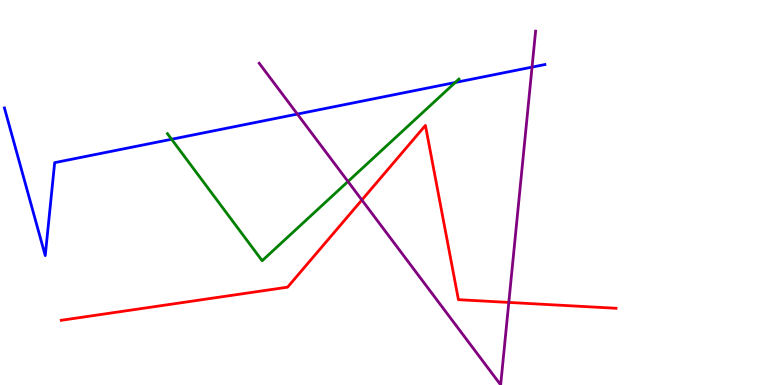[{'lines': ['blue', 'red'], 'intersections': []}, {'lines': ['green', 'red'], 'intersections': []}, {'lines': ['purple', 'red'], 'intersections': [{'x': 4.67, 'y': 4.81}, {'x': 6.57, 'y': 2.14}]}, {'lines': ['blue', 'green'], 'intersections': [{'x': 2.21, 'y': 6.38}, {'x': 5.87, 'y': 7.86}]}, {'lines': ['blue', 'purple'], 'intersections': [{'x': 3.84, 'y': 7.04}, {'x': 6.87, 'y': 8.26}]}, {'lines': ['green', 'purple'], 'intersections': [{'x': 4.49, 'y': 5.29}]}]